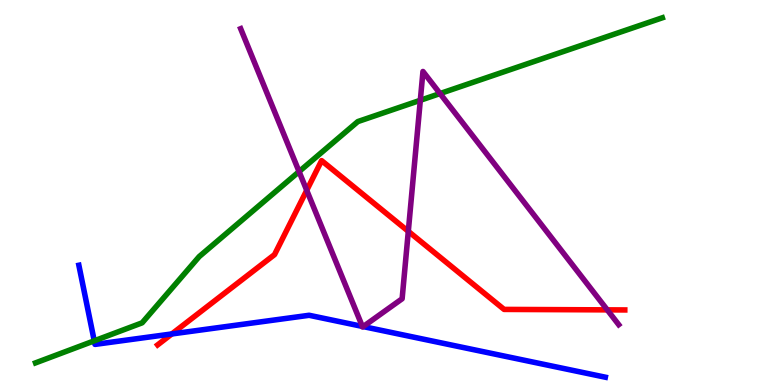[{'lines': ['blue', 'red'], 'intersections': [{'x': 2.22, 'y': 1.33}]}, {'lines': ['green', 'red'], 'intersections': []}, {'lines': ['purple', 'red'], 'intersections': [{'x': 3.96, 'y': 5.06}, {'x': 5.27, 'y': 3.99}, {'x': 7.84, 'y': 1.95}]}, {'lines': ['blue', 'green'], 'intersections': [{'x': 1.22, 'y': 1.15}]}, {'lines': ['blue', 'purple'], 'intersections': [{'x': 4.68, 'y': 1.52}, {'x': 4.69, 'y': 1.52}]}, {'lines': ['green', 'purple'], 'intersections': [{'x': 3.86, 'y': 5.54}, {'x': 5.42, 'y': 7.4}, {'x': 5.68, 'y': 7.57}]}]